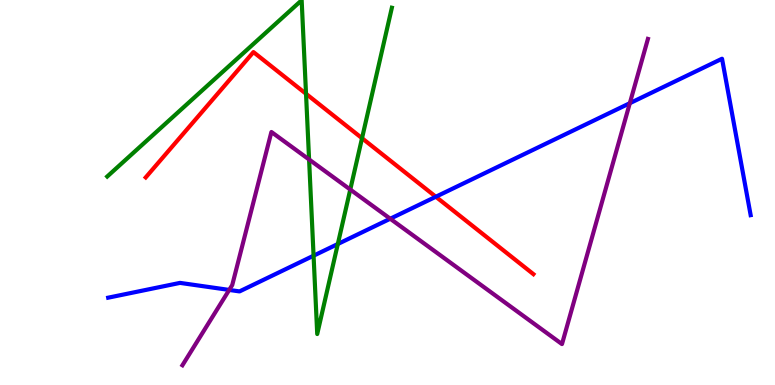[{'lines': ['blue', 'red'], 'intersections': [{'x': 5.62, 'y': 4.89}]}, {'lines': ['green', 'red'], 'intersections': [{'x': 3.95, 'y': 7.56}, {'x': 4.67, 'y': 6.41}]}, {'lines': ['purple', 'red'], 'intersections': []}, {'lines': ['blue', 'green'], 'intersections': [{'x': 4.05, 'y': 3.36}, {'x': 4.36, 'y': 3.66}]}, {'lines': ['blue', 'purple'], 'intersections': [{'x': 2.96, 'y': 2.47}, {'x': 5.04, 'y': 4.32}, {'x': 8.13, 'y': 7.32}]}, {'lines': ['green', 'purple'], 'intersections': [{'x': 3.99, 'y': 5.86}, {'x': 4.52, 'y': 5.08}]}]